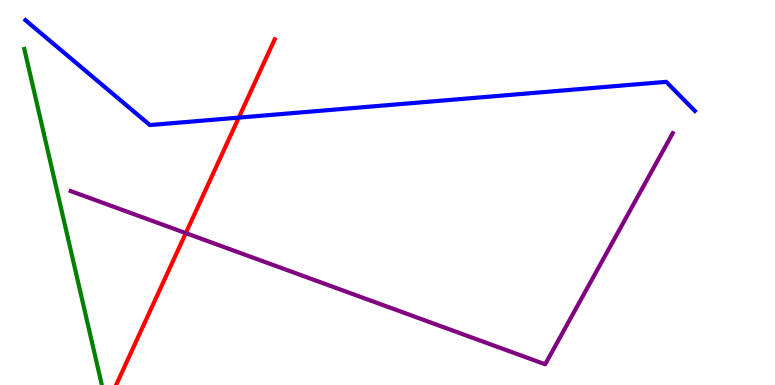[{'lines': ['blue', 'red'], 'intersections': [{'x': 3.08, 'y': 6.95}]}, {'lines': ['green', 'red'], 'intersections': []}, {'lines': ['purple', 'red'], 'intersections': [{'x': 2.4, 'y': 3.95}]}, {'lines': ['blue', 'green'], 'intersections': []}, {'lines': ['blue', 'purple'], 'intersections': []}, {'lines': ['green', 'purple'], 'intersections': []}]